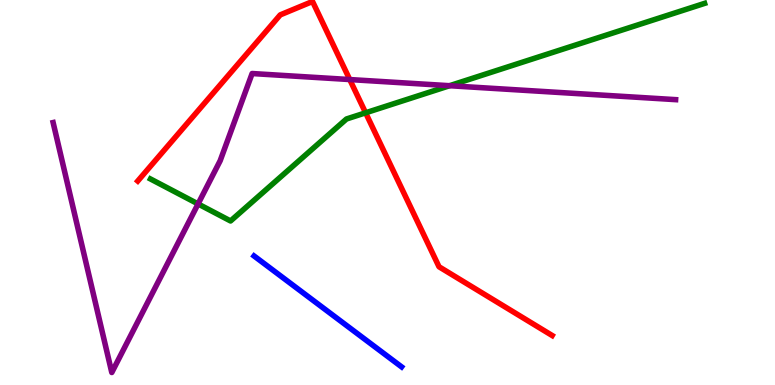[{'lines': ['blue', 'red'], 'intersections': []}, {'lines': ['green', 'red'], 'intersections': [{'x': 4.72, 'y': 7.07}]}, {'lines': ['purple', 'red'], 'intersections': [{'x': 4.51, 'y': 7.93}]}, {'lines': ['blue', 'green'], 'intersections': []}, {'lines': ['blue', 'purple'], 'intersections': []}, {'lines': ['green', 'purple'], 'intersections': [{'x': 2.56, 'y': 4.7}, {'x': 5.8, 'y': 7.77}]}]